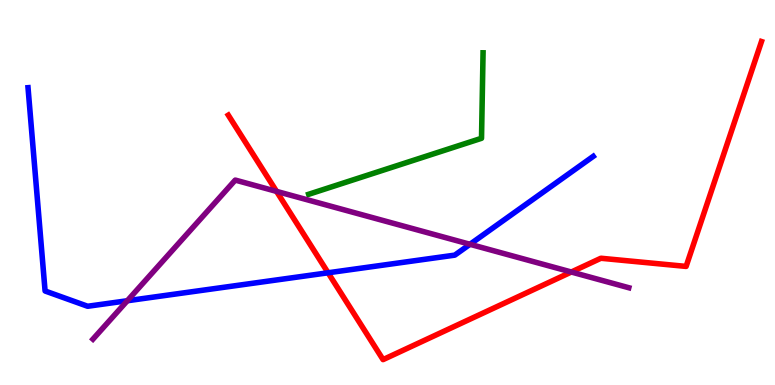[{'lines': ['blue', 'red'], 'intersections': [{'x': 4.23, 'y': 2.91}]}, {'lines': ['green', 'red'], 'intersections': []}, {'lines': ['purple', 'red'], 'intersections': [{'x': 3.57, 'y': 5.03}, {'x': 7.37, 'y': 2.93}]}, {'lines': ['blue', 'green'], 'intersections': []}, {'lines': ['blue', 'purple'], 'intersections': [{'x': 1.64, 'y': 2.19}, {'x': 6.06, 'y': 3.65}]}, {'lines': ['green', 'purple'], 'intersections': []}]